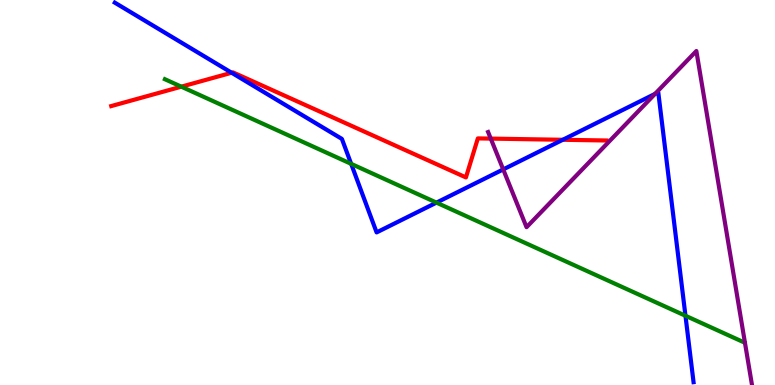[{'lines': ['blue', 'red'], 'intersections': [{'x': 2.99, 'y': 8.11}, {'x': 7.26, 'y': 6.37}]}, {'lines': ['green', 'red'], 'intersections': [{'x': 2.34, 'y': 7.75}]}, {'lines': ['purple', 'red'], 'intersections': [{'x': 6.33, 'y': 6.4}]}, {'lines': ['blue', 'green'], 'intersections': [{'x': 4.53, 'y': 5.74}, {'x': 5.63, 'y': 4.74}, {'x': 8.84, 'y': 1.8}]}, {'lines': ['blue', 'purple'], 'intersections': [{'x': 6.49, 'y': 5.6}, {'x': 8.45, 'y': 7.56}]}, {'lines': ['green', 'purple'], 'intersections': []}]